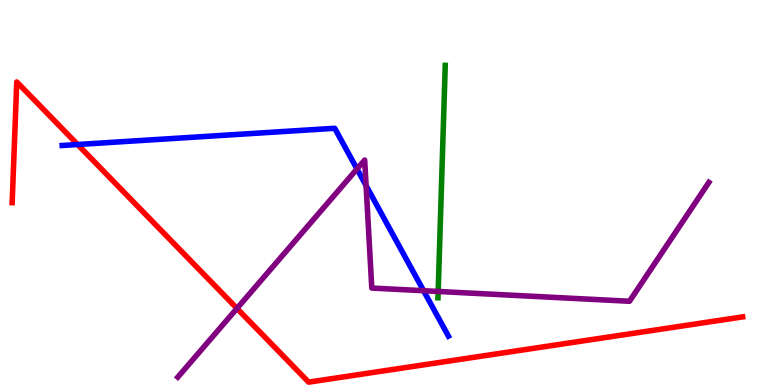[{'lines': ['blue', 'red'], 'intersections': [{'x': 1.0, 'y': 6.25}]}, {'lines': ['green', 'red'], 'intersections': []}, {'lines': ['purple', 'red'], 'intersections': [{'x': 3.06, 'y': 1.99}]}, {'lines': ['blue', 'green'], 'intersections': []}, {'lines': ['blue', 'purple'], 'intersections': [{'x': 4.61, 'y': 5.61}, {'x': 4.72, 'y': 5.18}, {'x': 5.47, 'y': 2.45}]}, {'lines': ['green', 'purple'], 'intersections': [{'x': 5.65, 'y': 2.43}]}]